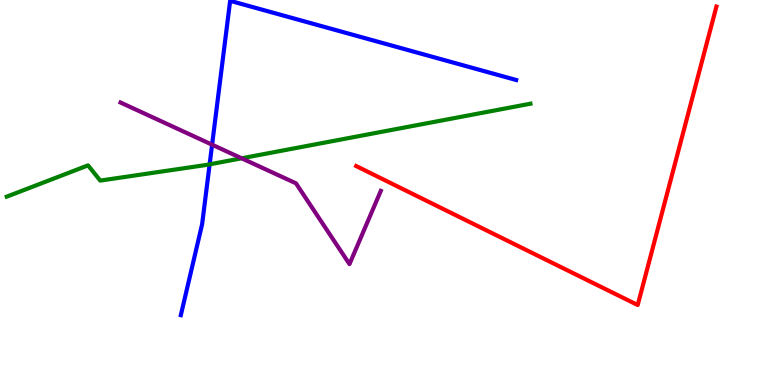[{'lines': ['blue', 'red'], 'intersections': []}, {'lines': ['green', 'red'], 'intersections': []}, {'lines': ['purple', 'red'], 'intersections': []}, {'lines': ['blue', 'green'], 'intersections': [{'x': 2.7, 'y': 5.73}]}, {'lines': ['blue', 'purple'], 'intersections': [{'x': 2.74, 'y': 6.24}]}, {'lines': ['green', 'purple'], 'intersections': [{'x': 3.12, 'y': 5.89}]}]